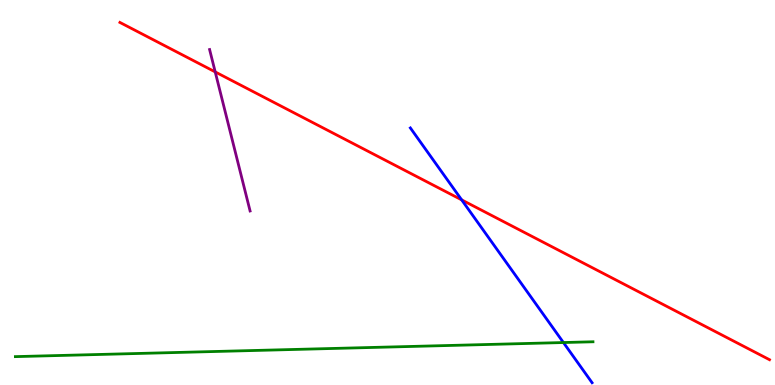[{'lines': ['blue', 'red'], 'intersections': [{'x': 5.96, 'y': 4.81}]}, {'lines': ['green', 'red'], 'intersections': []}, {'lines': ['purple', 'red'], 'intersections': [{'x': 2.78, 'y': 8.13}]}, {'lines': ['blue', 'green'], 'intersections': [{'x': 7.27, 'y': 1.1}]}, {'lines': ['blue', 'purple'], 'intersections': []}, {'lines': ['green', 'purple'], 'intersections': []}]